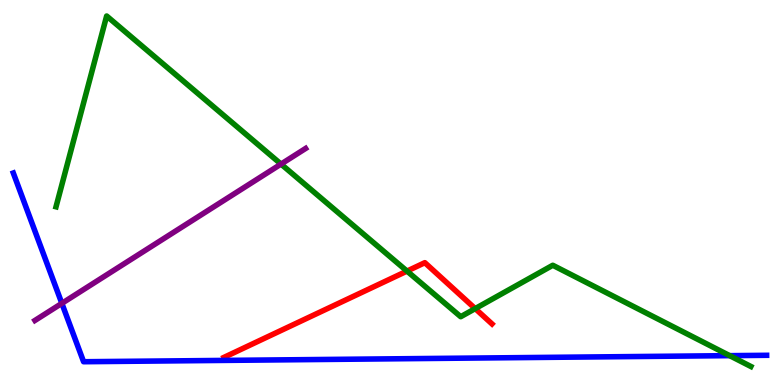[{'lines': ['blue', 'red'], 'intersections': []}, {'lines': ['green', 'red'], 'intersections': [{'x': 5.25, 'y': 2.96}, {'x': 6.13, 'y': 1.98}]}, {'lines': ['purple', 'red'], 'intersections': []}, {'lines': ['blue', 'green'], 'intersections': [{'x': 9.42, 'y': 0.762}]}, {'lines': ['blue', 'purple'], 'intersections': [{'x': 0.798, 'y': 2.12}]}, {'lines': ['green', 'purple'], 'intersections': [{'x': 3.63, 'y': 5.74}]}]